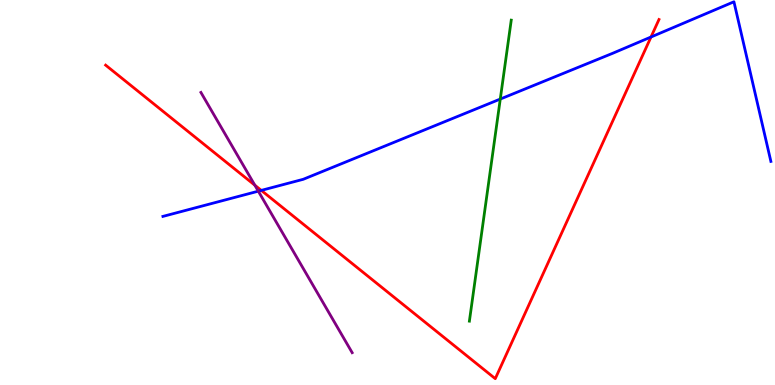[{'lines': ['blue', 'red'], 'intersections': [{'x': 3.37, 'y': 5.05}, {'x': 8.4, 'y': 9.04}]}, {'lines': ['green', 'red'], 'intersections': []}, {'lines': ['purple', 'red'], 'intersections': [{'x': 3.29, 'y': 5.19}]}, {'lines': ['blue', 'green'], 'intersections': [{'x': 6.46, 'y': 7.43}]}, {'lines': ['blue', 'purple'], 'intersections': [{'x': 3.33, 'y': 5.03}]}, {'lines': ['green', 'purple'], 'intersections': []}]